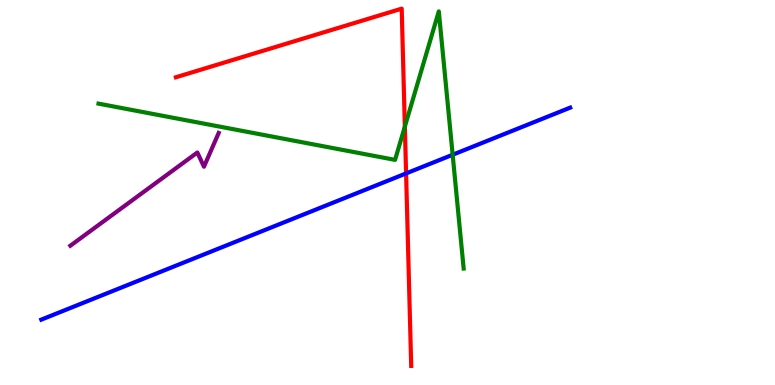[{'lines': ['blue', 'red'], 'intersections': [{'x': 5.24, 'y': 5.5}]}, {'lines': ['green', 'red'], 'intersections': [{'x': 5.22, 'y': 6.71}]}, {'lines': ['purple', 'red'], 'intersections': []}, {'lines': ['blue', 'green'], 'intersections': [{'x': 5.84, 'y': 5.98}]}, {'lines': ['blue', 'purple'], 'intersections': []}, {'lines': ['green', 'purple'], 'intersections': []}]